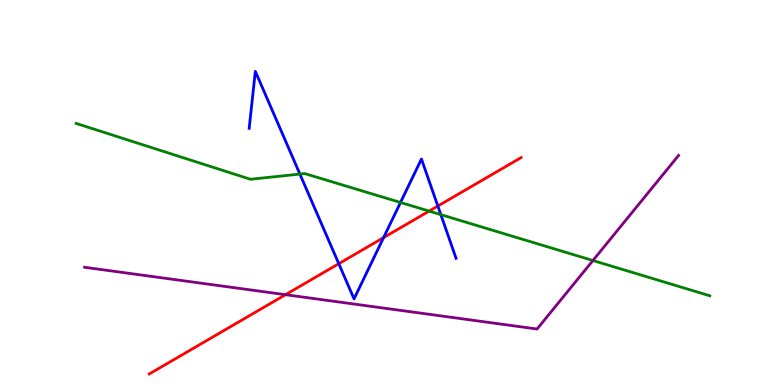[{'lines': ['blue', 'red'], 'intersections': [{'x': 4.37, 'y': 3.15}, {'x': 4.95, 'y': 3.83}, {'x': 5.65, 'y': 4.65}]}, {'lines': ['green', 'red'], 'intersections': [{'x': 5.54, 'y': 4.52}]}, {'lines': ['purple', 'red'], 'intersections': [{'x': 3.68, 'y': 2.35}]}, {'lines': ['blue', 'green'], 'intersections': [{'x': 3.87, 'y': 5.48}, {'x': 5.17, 'y': 4.74}, {'x': 5.69, 'y': 4.43}]}, {'lines': ['blue', 'purple'], 'intersections': []}, {'lines': ['green', 'purple'], 'intersections': [{'x': 7.65, 'y': 3.23}]}]